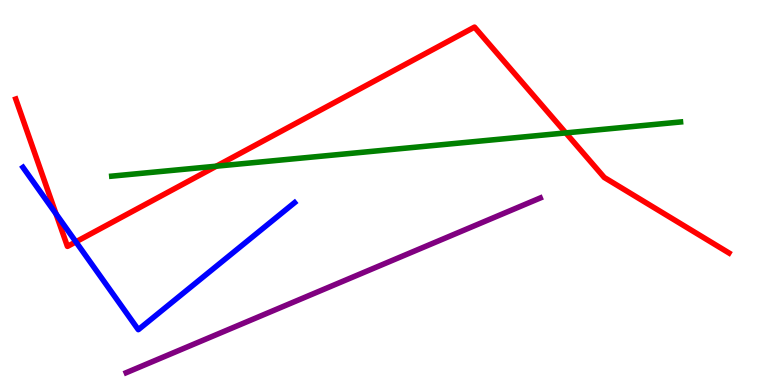[{'lines': ['blue', 'red'], 'intersections': [{'x': 0.723, 'y': 4.44}, {'x': 0.979, 'y': 3.72}]}, {'lines': ['green', 'red'], 'intersections': [{'x': 2.79, 'y': 5.68}, {'x': 7.3, 'y': 6.55}]}, {'lines': ['purple', 'red'], 'intersections': []}, {'lines': ['blue', 'green'], 'intersections': []}, {'lines': ['blue', 'purple'], 'intersections': []}, {'lines': ['green', 'purple'], 'intersections': []}]